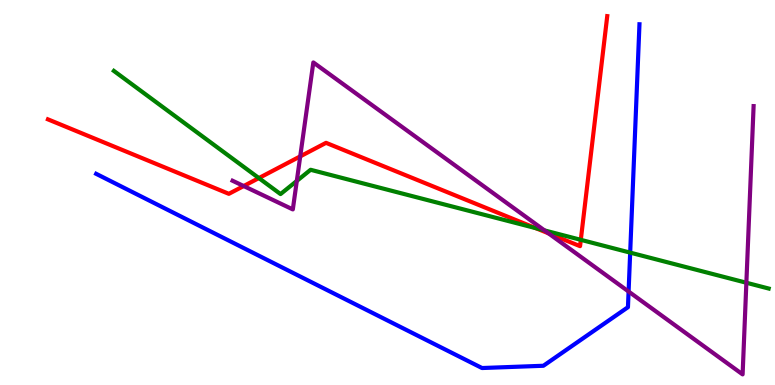[{'lines': ['blue', 'red'], 'intersections': []}, {'lines': ['green', 'red'], 'intersections': [{'x': 3.34, 'y': 5.37}, {'x': 6.91, 'y': 4.07}, {'x': 7.49, 'y': 3.77}]}, {'lines': ['purple', 'red'], 'intersections': [{'x': 3.14, 'y': 5.17}, {'x': 3.87, 'y': 5.94}, {'x': 7.08, 'y': 3.94}]}, {'lines': ['blue', 'green'], 'intersections': [{'x': 8.13, 'y': 3.44}]}, {'lines': ['blue', 'purple'], 'intersections': [{'x': 8.11, 'y': 2.43}]}, {'lines': ['green', 'purple'], 'intersections': [{'x': 3.83, 'y': 5.3}, {'x': 7.03, 'y': 4.02}, {'x': 9.63, 'y': 2.66}]}]